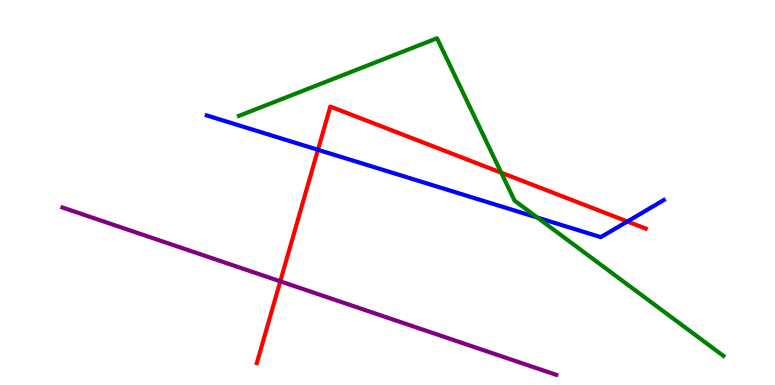[{'lines': ['blue', 'red'], 'intersections': [{'x': 4.1, 'y': 6.11}, {'x': 8.1, 'y': 4.25}]}, {'lines': ['green', 'red'], 'intersections': [{'x': 6.47, 'y': 5.51}]}, {'lines': ['purple', 'red'], 'intersections': [{'x': 3.62, 'y': 2.69}]}, {'lines': ['blue', 'green'], 'intersections': [{'x': 6.93, 'y': 4.35}]}, {'lines': ['blue', 'purple'], 'intersections': []}, {'lines': ['green', 'purple'], 'intersections': []}]